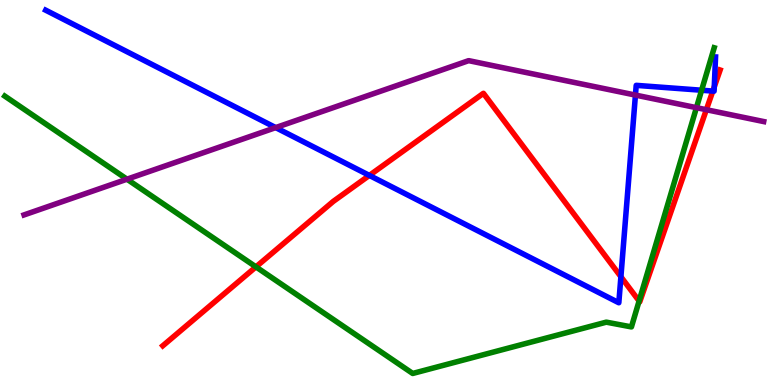[{'lines': ['blue', 'red'], 'intersections': [{'x': 4.77, 'y': 5.44}, {'x': 8.01, 'y': 2.81}, {'x': 9.2, 'y': 7.63}, {'x': 9.22, 'y': 7.74}]}, {'lines': ['green', 'red'], 'intersections': [{'x': 3.3, 'y': 3.07}, {'x': 8.25, 'y': 2.18}]}, {'lines': ['purple', 'red'], 'intersections': [{'x': 9.11, 'y': 7.15}]}, {'lines': ['blue', 'green'], 'intersections': [{'x': 9.05, 'y': 7.66}]}, {'lines': ['blue', 'purple'], 'intersections': [{'x': 3.56, 'y': 6.69}, {'x': 8.2, 'y': 7.53}]}, {'lines': ['green', 'purple'], 'intersections': [{'x': 1.64, 'y': 5.35}, {'x': 8.99, 'y': 7.2}]}]